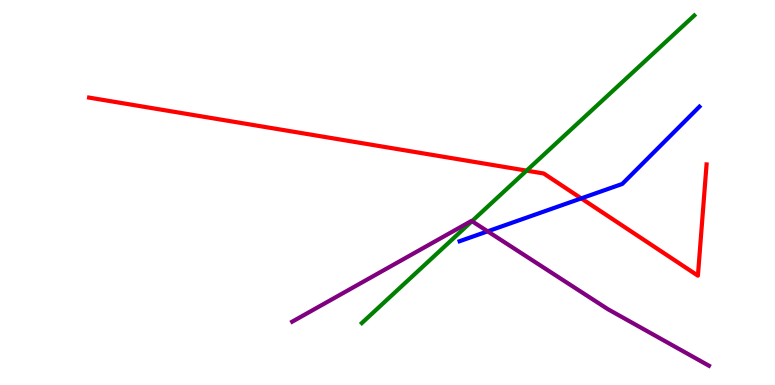[{'lines': ['blue', 'red'], 'intersections': [{'x': 7.5, 'y': 4.85}]}, {'lines': ['green', 'red'], 'intersections': [{'x': 6.79, 'y': 5.57}]}, {'lines': ['purple', 'red'], 'intersections': []}, {'lines': ['blue', 'green'], 'intersections': []}, {'lines': ['blue', 'purple'], 'intersections': [{'x': 6.29, 'y': 3.99}]}, {'lines': ['green', 'purple'], 'intersections': [{'x': 6.09, 'y': 4.26}]}]